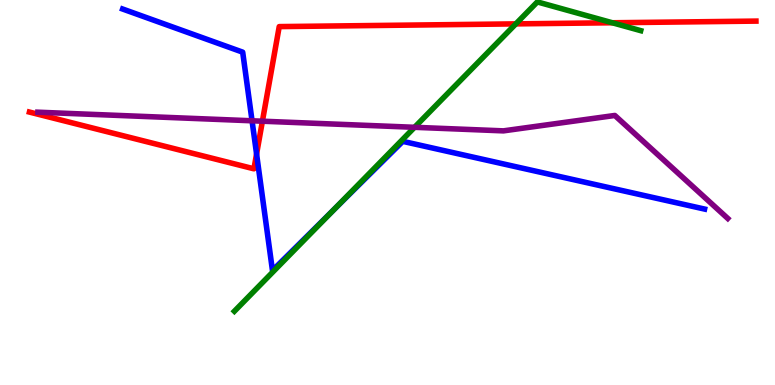[{'lines': ['blue', 'red'], 'intersections': [{'x': 3.31, 'y': 6.0}]}, {'lines': ['green', 'red'], 'intersections': [{'x': 6.66, 'y': 9.38}, {'x': 7.9, 'y': 9.41}]}, {'lines': ['purple', 'red'], 'intersections': [{'x': 3.39, 'y': 6.85}]}, {'lines': ['blue', 'green'], 'intersections': [{'x': 4.31, 'y': 4.55}]}, {'lines': ['blue', 'purple'], 'intersections': [{'x': 3.25, 'y': 6.86}]}, {'lines': ['green', 'purple'], 'intersections': [{'x': 5.35, 'y': 6.69}]}]